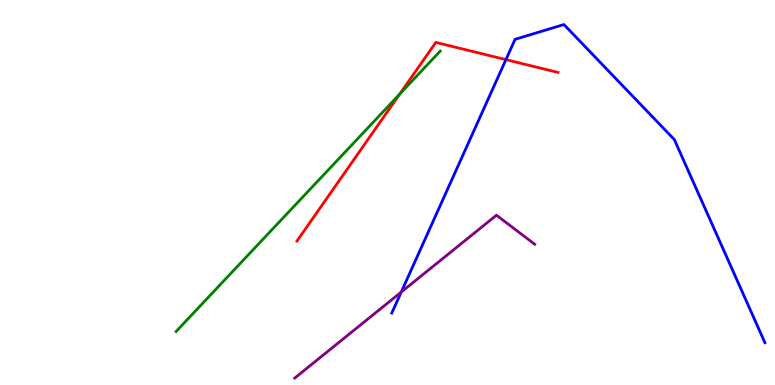[{'lines': ['blue', 'red'], 'intersections': [{'x': 6.53, 'y': 8.45}]}, {'lines': ['green', 'red'], 'intersections': [{'x': 5.16, 'y': 7.55}]}, {'lines': ['purple', 'red'], 'intersections': []}, {'lines': ['blue', 'green'], 'intersections': []}, {'lines': ['blue', 'purple'], 'intersections': [{'x': 5.18, 'y': 2.41}]}, {'lines': ['green', 'purple'], 'intersections': []}]